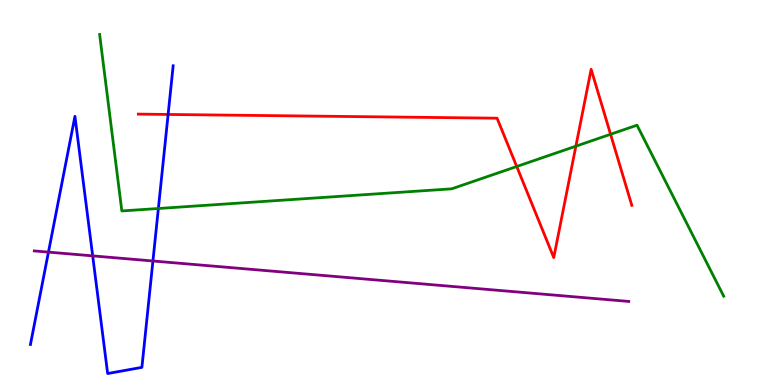[{'lines': ['blue', 'red'], 'intersections': [{'x': 2.17, 'y': 7.03}]}, {'lines': ['green', 'red'], 'intersections': [{'x': 6.67, 'y': 5.68}, {'x': 7.43, 'y': 6.2}, {'x': 7.88, 'y': 6.51}]}, {'lines': ['purple', 'red'], 'intersections': []}, {'lines': ['blue', 'green'], 'intersections': [{'x': 2.04, 'y': 4.58}]}, {'lines': ['blue', 'purple'], 'intersections': [{'x': 0.625, 'y': 3.45}, {'x': 1.2, 'y': 3.35}, {'x': 1.97, 'y': 3.22}]}, {'lines': ['green', 'purple'], 'intersections': []}]